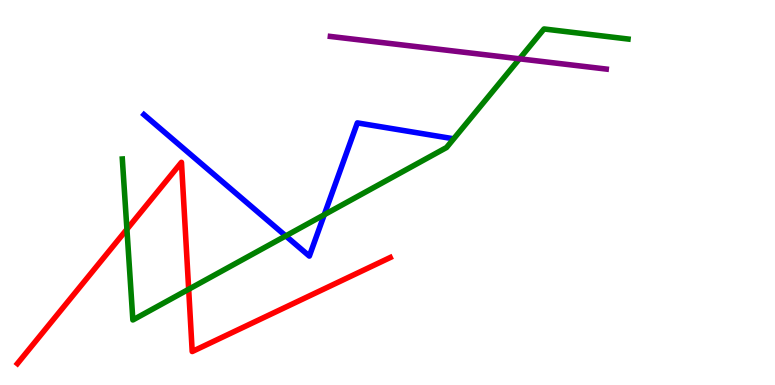[{'lines': ['blue', 'red'], 'intersections': []}, {'lines': ['green', 'red'], 'intersections': [{'x': 1.64, 'y': 4.05}, {'x': 2.43, 'y': 2.49}]}, {'lines': ['purple', 'red'], 'intersections': []}, {'lines': ['blue', 'green'], 'intersections': [{'x': 3.69, 'y': 3.87}, {'x': 4.18, 'y': 4.42}]}, {'lines': ['blue', 'purple'], 'intersections': []}, {'lines': ['green', 'purple'], 'intersections': [{'x': 6.7, 'y': 8.47}]}]